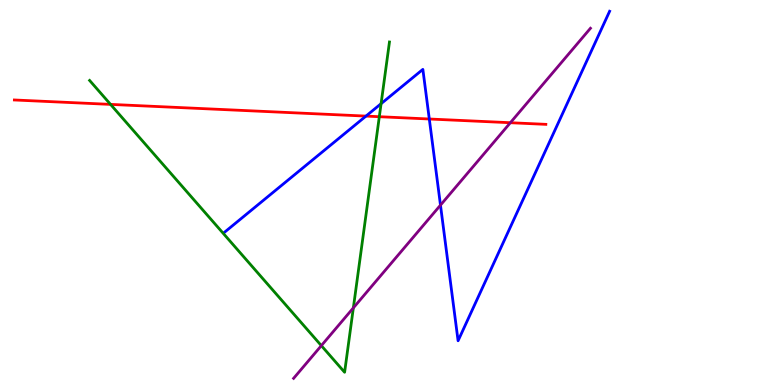[{'lines': ['blue', 'red'], 'intersections': [{'x': 4.72, 'y': 6.98}, {'x': 5.54, 'y': 6.91}]}, {'lines': ['green', 'red'], 'intersections': [{'x': 1.43, 'y': 7.29}, {'x': 4.89, 'y': 6.97}]}, {'lines': ['purple', 'red'], 'intersections': [{'x': 6.59, 'y': 6.81}]}, {'lines': ['blue', 'green'], 'intersections': [{'x': 4.92, 'y': 7.31}]}, {'lines': ['blue', 'purple'], 'intersections': [{'x': 5.68, 'y': 4.67}]}, {'lines': ['green', 'purple'], 'intersections': [{'x': 4.15, 'y': 1.02}, {'x': 4.56, 'y': 2.0}]}]